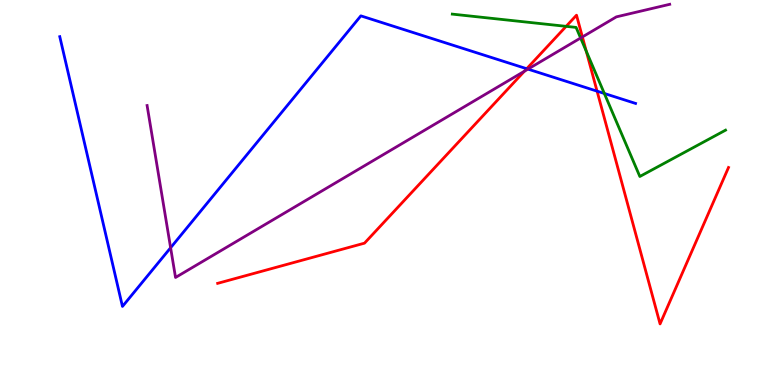[{'lines': ['blue', 'red'], 'intersections': [{'x': 6.8, 'y': 8.21}, {'x': 7.7, 'y': 7.63}]}, {'lines': ['green', 'red'], 'intersections': [{'x': 7.3, 'y': 9.32}, {'x': 7.56, 'y': 8.67}]}, {'lines': ['purple', 'red'], 'intersections': [{'x': 6.77, 'y': 8.15}, {'x': 7.51, 'y': 9.04}]}, {'lines': ['blue', 'green'], 'intersections': [{'x': 7.8, 'y': 7.57}]}, {'lines': ['blue', 'purple'], 'intersections': [{'x': 2.2, 'y': 3.57}, {'x': 6.81, 'y': 8.2}]}, {'lines': ['green', 'purple'], 'intersections': [{'x': 7.49, 'y': 9.01}]}]